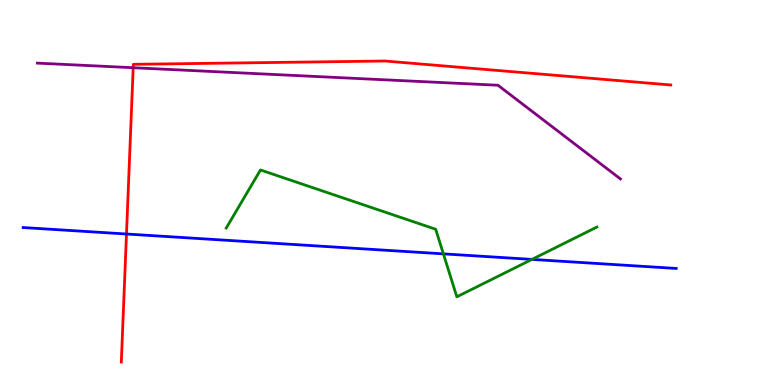[{'lines': ['blue', 'red'], 'intersections': [{'x': 1.63, 'y': 3.92}]}, {'lines': ['green', 'red'], 'intersections': []}, {'lines': ['purple', 'red'], 'intersections': [{'x': 1.72, 'y': 8.24}]}, {'lines': ['blue', 'green'], 'intersections': [{'x': 5.72, 'y': 3.41}, {'x': 6.86, 'y': 3.26}]}, {'lines': ['blue', 'purple'], 'intersections': []}, {'lines': ['green', 'purple'], 'intersections': []}]